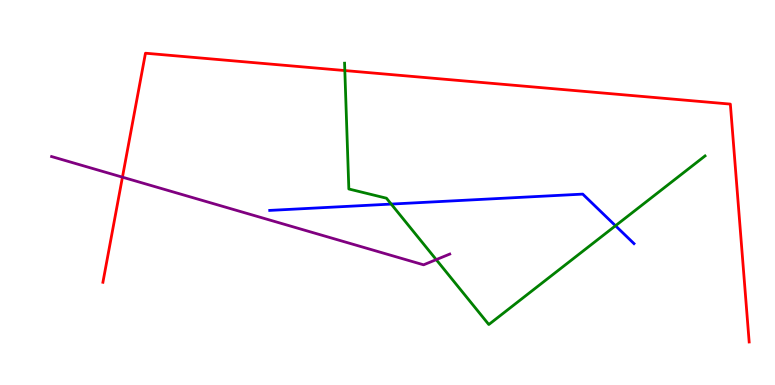[{'lines': ['blue', 'red'], 'intersections': []}, {'lines': ['green', 'red'], 'intersections': [{'x': 4.45, 'y': 8.17}]}, {'lines': ['purple', 'red'], 'intersections': [{'x': 1.58, 'y': 5.4}]}, {'lines': ['blue', 'green'], 'intersections': [{'x': 5.05, 'y': 4.7}, {'x': 7.94, 'y': 4.14}]}, {'lines': ['blue', 'purple'], 'intersections': []}, {'lines': ['green', 'purple'], 'intersections': [{'x': 5.63, 'y': 3.26}]}]